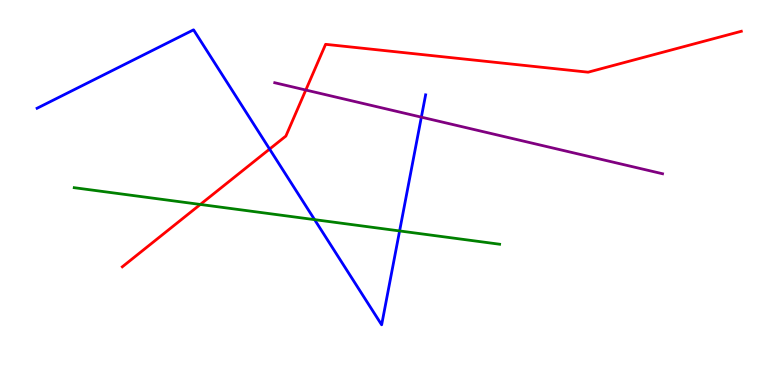[{'lines': ['blue', 'red'], 'intersections': [{'x': 3.48, 'y': 6.13}]}, {'lines': ['green', 'red'], 'intersections': [{'x': 2.58, 'y': 4.69}]}, {'lines': ['purple', 'red'], 'intersections': [{'x': 3.95, 'y': 7.66}]}, {'lines': ['blue', 'green'], 'intersections': [{'x': 4.06, 'y': 4.3}, {'x': 5.16, 'y': 4.0}]}, {'lines': ['blue', 'purple'], 'intersections': [{'x': 5.44, 'y': 6.96}]}, {'lines': ['green', 'purple'], 'intersections': []}]